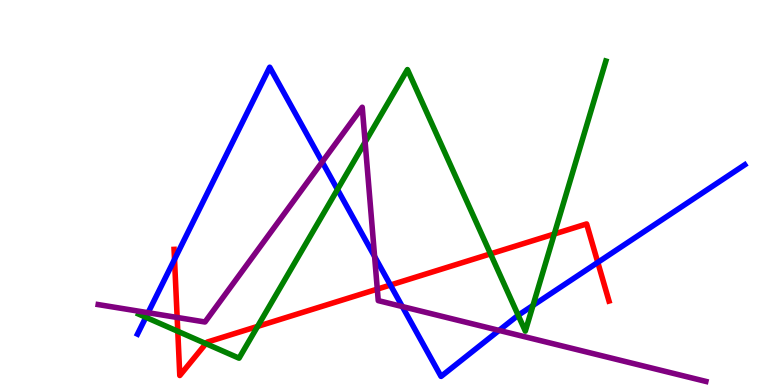[{'lines': ['blue', 'red'], 'intersections': [{'x': 2.25, 'y': 3.26}, {'x': 5.04, 'y': 2.6}, {'x': 7.71, 'y': 3.18}]}, {'lines': ['green', 'red'], 'intersections': [{'x': 2.29, 'y': 1.39}, {'x': 2.66, 'y': 1.07}, {'x': 3.32, 'y': 1.52}, {'x': 6.33, 'y': 3.41}, {'x': 7.15, 'y': 3.92}]}, {'lines': ['purple', 'red'], 'intersections': [{'x': 2.29, 'y': 1.75}, {'x': 4.87, 'y': 2.49}]}, {'lines': ['blue', 'green'], 'intersections': [{'x': 1.88, 'y': 1.76}, {'x': 4.35, 'y': 5.08}, {'x': 6.69, 'y': 1.81}, {'x': 6.88, 'y': 2.07}]}, {'lines': ['blue', 'purple'], 'intersections': [{'x': 1.91, 'y': 1.88}, {'x': 4.16, 'y': 5.79}, {'x': 4.83, 'y': 3.34}, {'x': 5.19, 'y': 2.04}, {'x': 6.44, 'y': 1.42}]}, {'lines': ['green', 'purple'], 'intersections': [{'x': 4.71, 'y': 6.31}]}]